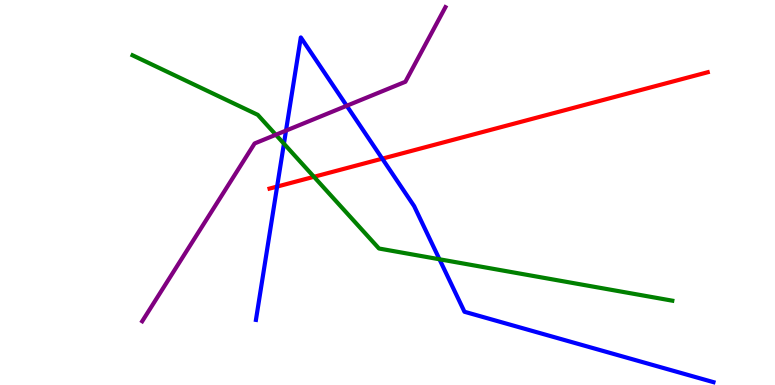[{'lines': ['blue', 'red'], 'intersections': [{'x': 3.58, 'y': 5.15}, {'x': 4.93, 'y': 5.88}]}, {'lines': ['green', 'red'], 'intersections': [{'x': 4.05, 'y': 5.41}]}, {'lines': ['purple', 'red'], 'intersections': []}, {'lines': ['blue', 'green'], 'intersections': [{'x': 3.66, 'y': 6.27}, {'x': 5.67, 'y': 3.27}]}, {'lines': ['blue', 'purple'], 'intersections': [{'x': 3.69, 'y': 6.61}, {'x': 4.47, 'y': 7.25}]}, {'lines': ['green', 'purple'], 'intersections': [{'x': 3.56, 'y': 6.5}]}]